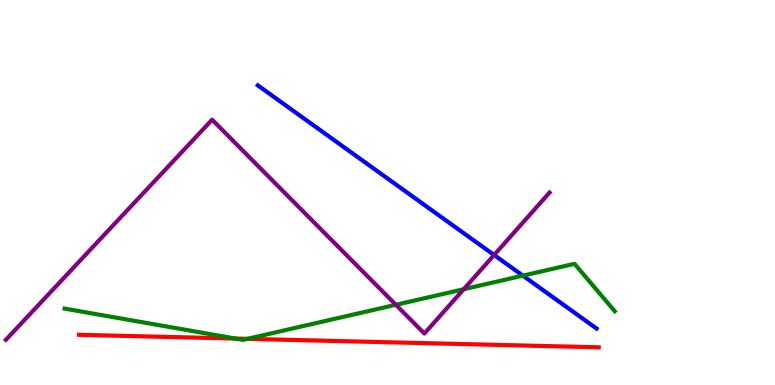[{'lines': ['blue', 'red'], 'intersections': []}, {'lines': ['green', 'red'], 'intersections': [{'x': 3.04, 'y': 1.21}, {'x': 3.19, 'y': 1.2}]}, {'lines': ['purple', 'red'], 'intersections': []}, {'lines': ['blue', 'green'], 'intersections': [{'x': 6.75, 'y': 2.84}]}, {'lines': ['blue', 'purple'], 'intersections': [{'x': 6.38, 'y': 3.38}]}, {'lines': ['green', 'purple'], 'intersections': [{'x': 5.11, 'y': 2.08}, {'x': 5.98, 'y': 2.49}]}]